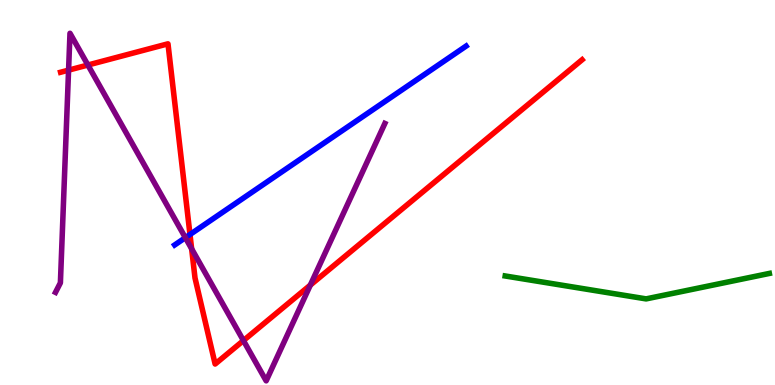[{'lines': ['blue', 'red'], 'intersections': [{'x': 2.45, 'y': 3.91}]}, {'lines': ['green', 'red'], 'intersections': []}, {'lines': ['purple', 'red'], 'intersections': [{'x': 0.885, 'y': 8.18}, {'x': 1.13, 'y': 8.31}, {'x': 2.47, 'y': 3.54}, {'x': 3.14, 'y': 1.15}, {'x': 4.0, 'y': 2.59}]}, {'lines': ['blue', 'green'], 'intersections': []}, {'lines': ['blue', 'purple'], 'intersections': [{'x': 2.39, 'y': 3.83}]}, {'lines': ['green', 'purple'], 'intersections': []}]